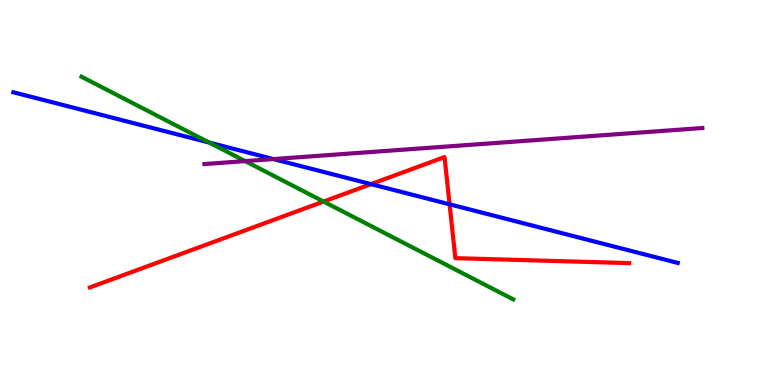[{'lines': ['blue', 'red'], 'intersections': [{'x': 4.79, 'y': 5.22}, {'x': 5.8, 'y': 4.69}]}, {'lines': ['green', 'red'], 'intersections': [{'x': 4.18, 'y': 4.76}]}, {'lines': ['purple', 'red'], 'intersections': []}, {'lines': ['blue', 'green'], 'intersections': [{'x': 2.7, 'y': 6.3}]}, {'lines': ['blue', 'purple'], 'intersections': [{'x': 3.53, 'y': 5.87}]}, {'lines': ['green', 'purple'], 'intersections': [{'x': 3.16, 'y': 5.82}]}]